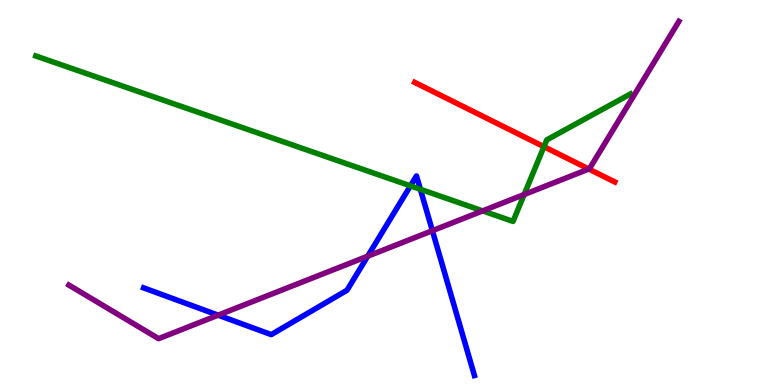[{'lines': ['blue', 'red'], 'intersections': []}, {'lines': ['green', 'red'], 'intersections': [{'x': 7.02, 'y': 6.19}]}, {'lines': ['purple', 'red'], 'intersections': [{'x': 7.6, 'y': 5.61}]}, {'lines': ['blue', 'green'], 'intersections': [{'x': 5.3, 'y': 5.17}, {'x': 5.42, 'y': 5.08}]}, {'lines': ['blue', 'purple'], 'intersections': [{'x': 2.81, 'y': 1.81}, {'x': 4.74, 'y': 3.35}, {'x': 5.58, 'y': 4.01}]}, {'lines': ['green', 'purple'], 'intersections': [{'x': 6.23, 'y': 4.52}, {'x': 6.76, 'y': 4.95}]}]